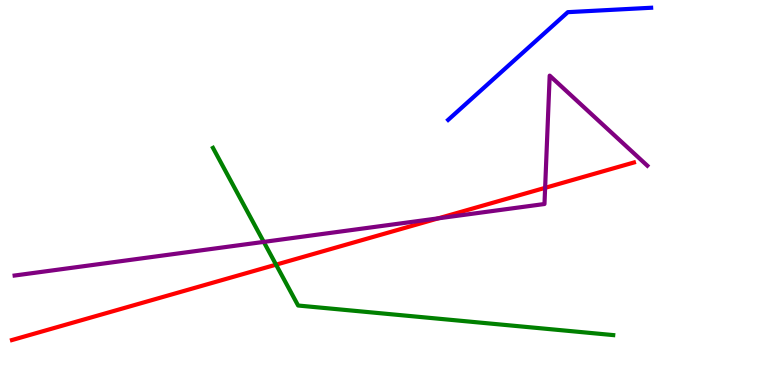[{'lines': ['blue', 'red'], 'intersections': []}, {'lines': ['green', 'red'], 'intersections': [{'x': 3.56, 'y': 3.13}]}, {'lines': ['purple', 'red'], 'intersections': [{'x': 5.66, 'y': 4.33}, {'x': 7.03, 'y': 5.12}]}, {'lines': ['blue', 'green'], 'intersections': []}, {'lines': ['blue', 'purple'], 'intersections': []}, {'lines': ['green', 'purple'], 'intersections': [{'x': 3.4, 'y': 3.72}]}]